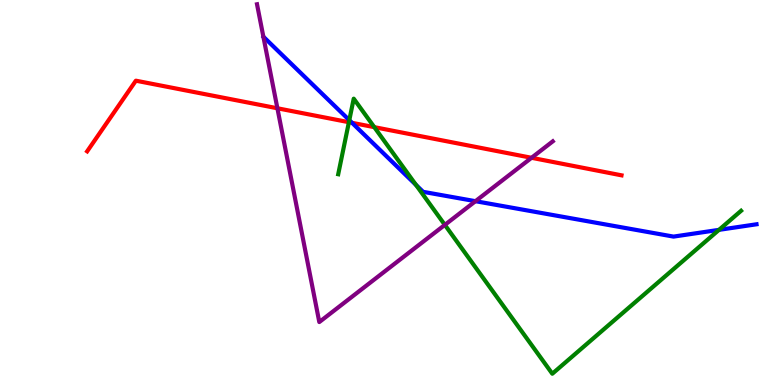[{'lines': ['blue', 'red'], 'intersections': [{'x': 4.54, 'y': 6.81}]}, {'lines': ['green', 'red'], 'intersections': [{'x': 4.5, 'y': 6.83}, {'x': 4.83, 'y': 6.7}]}, {'lines': ['purple', 'red'], 'intersections': [{'x': 3.58, 'y': 7.19}, {'x': 6.86, 'y': 5.9}]}, {'lines': ['blue', 'green'], 'intersections': [{'x': 4.51, 'y': 6.88}, {'x': 5.37, 'y': 5.2}, {'x': 9.28, 'y': 4.03}]}, {'lines': ['blue', 'purple'], 'intersections': [{'x': 6.14, 'y': 4.77}]}, {'lines': ['green', 'purple'], 'intersections': [{'x': 5.74, 'y': 4.16}]}]